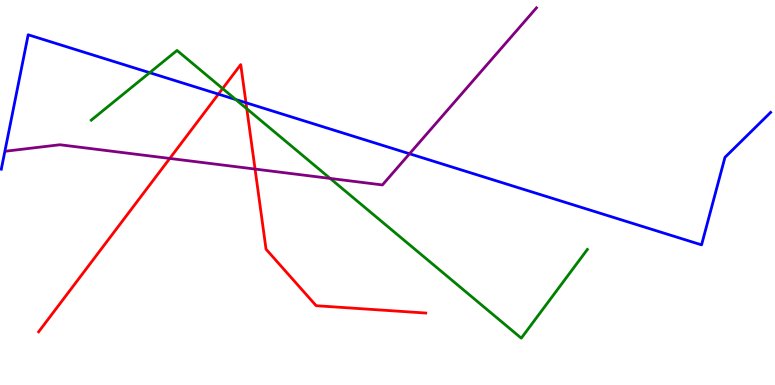[{'lines': ['blue', 'red'], 'intersections': [{'x': 2.82, 'y': 7.56}, {'x': 3.17, 'y': 7.33}]}, {'lines': ['green', 'red'], 'intersections': [{'x': 2.87, 'y': 7.7}, {'x': 3.18, 'y': 7.18}]}, {'lines': ['purple', 'red'], 'intersections': [{'x': 2.19, 'y': 5.88}, {'x': 3.29, 'y': 5.61}]}, {'lines': ['blue', 'green'], 'intersections': [{'x': 1.93, 'y': 8.11}, {'x': 3.04, 'y': 7.41}]}, {'lines': ['blue', 'purple'], 'intersections': [{'x': 5.28, 'y': 6.01}]}, {'lines': ['green', 'purple'], 'intersections': [{'x': 4.26, 'y': 5.37}]}]